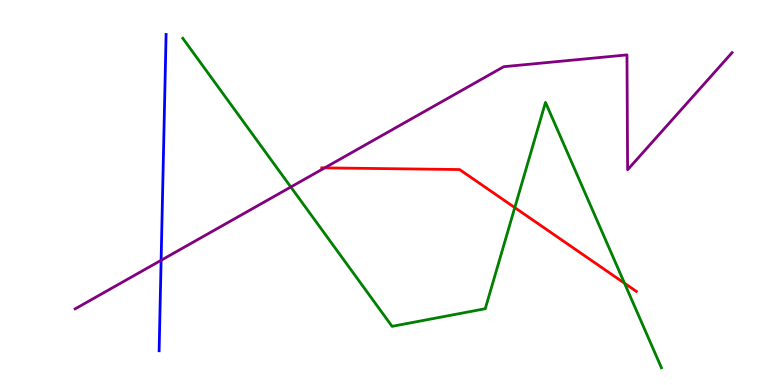[{'lines': ['blue', 'red'], 'intersections': []}, {'lines': ['green', 'red'], 'intersections': [{'x': 6.64, 'y': 4.61}, {'x': 8.06, 'y': 2.64}]}, {'lines': ['purple', 'red'], 'intersections': [{'x': 4.19, 'y': 5.64}]}, {'lines': ['blue', 'green'], 'intersections': []}, {'lines': ['blue', 'purple'], 'intersections': [{'x': 2.08, 'y': 3.24}]}, {'lines': ['green', 'purple'], 'intersections': [{'x': 3.75, 'y': 5.14}]}]